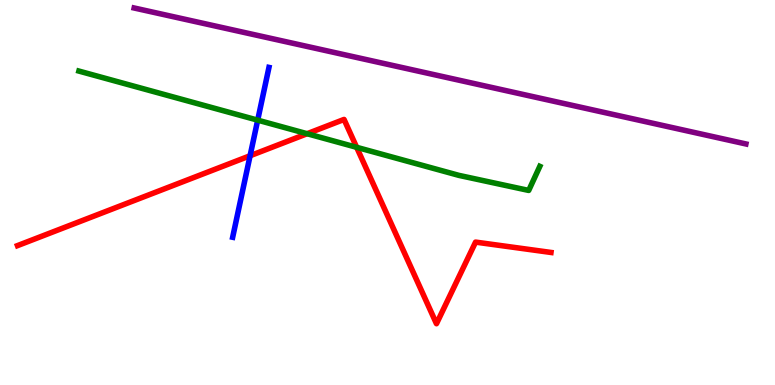[{'lines': ['blue', 'red'], 'intersections': [{'x': 3.23, 'y': 5.95}]}, {'lines': ['green', 'red'], 'intersections': [{'x': 3.96, 'y': 6.53}, {'x': 4.6, 'y': 6.17}]}, {'lines': ['purple', 'red'], 'intersections': []}, {'lines': ['blue', 'green'], 'intersections': [{'x': 3.33, 'y': 6.88}]}, {'lines': ['blue', 'purple'], 'intersections': []}, {'lines': ['green', 'purple'], 'intersections': []}]